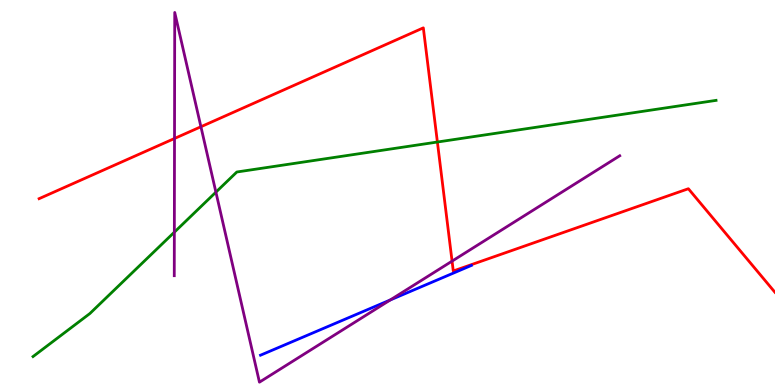[{'lines': ['blue', 'red'], 'intersections': []}, {'lines': ['green', 'red'], 'intersections': [{'x': 5.64, 'y': 6.31}]}, {'lines': ['purple', 'red'], 'intersections': [{'x': 2.25, 'y': 6.4}, {'x': 2.59, 'y': 6.71}, {'x': 5.83, 'y': 3.22}]}, {'lines': ['blue', 'green'], 'intersections': []}, {'lines': ['blue', 'purple'], 'intersections': [{'x': 5.04, 'y': 2.21}]}, {'lines': ['green', 'purple'], 'intersections': [{'x': 2.25, 'y': 3.97}, {'x': 2.79, 'y': 5.01}]}]